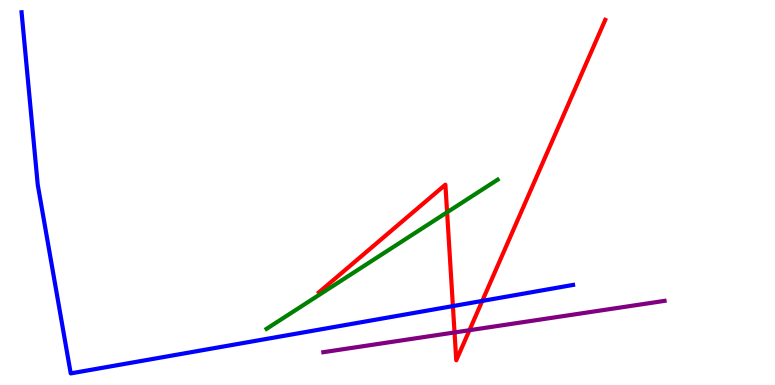[{'lines': ['blue', 'red'], 'intersections': [{'x': 5.84, 'y': 2.05}, {'x': 6.22, 'y': 2.18}]}, {'lines': ['green', 'red'], 'intersections': [{'x': 5.77, 'y': 4.49}]}, {'lines': ['purple', 'red'], 'intersections': [{'x': 5.87, 'y': 1.36}, {'x': 6.06, 'y': 1.42}]}, {'lines': ['blue', 'green'], 'intersections': []}, {'lines': ['blue', 'purple'], 'intersections': []}, {'lines': ['green', 'purple'], 'intersections': []}]